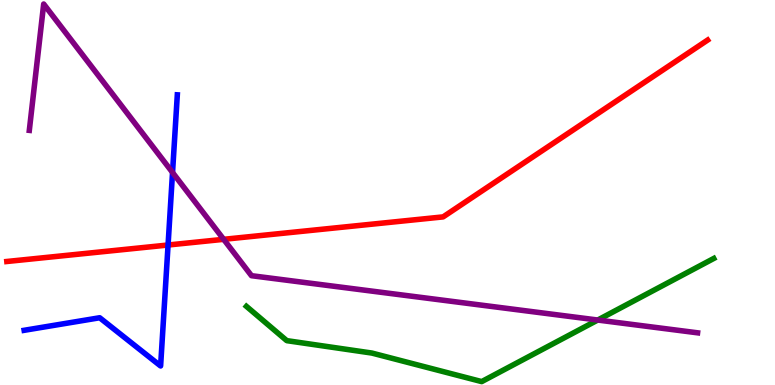[{'lines': ['blue', 'red'], 'intersections': [{'x': 2.17, 'y': 3.64}]}, {'lines': ['green', 'red'], 'intersections': []}, {'lines': ['purple', 'red'], 'intersections': [{'x': 2.89, 'y': 3.78}]}, {'lines': ['blue', 'green'], 'intersections': []}, {'lines': ['blue', 'purple'], 'intersections': [{'x': 2.23, 'y': 5.52}]}, {'lines': ['green', 'purple'], 'intersections': [{'x': 7.71, 'y': 1.69}]}]